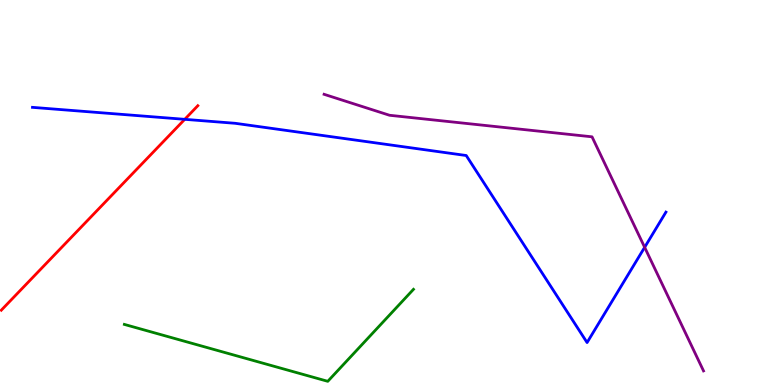[{'lines': ['blue', 'red'], 'intersections': [{'x': 2.38, 'y': 6.9}]}, {'lines': ['green', 'red'], 'intersections': []}, {'lines': ['purple', 'red'], 'intersections': []}, {'lines': ['blue', 'green'], 'intersections': []}, {'lines': ['blue', 'purple'], 'intersections': [{'x': 8.32, 'y': 3.58}]}, {'lines': ['green', 'purple'], 'intersections': []}]